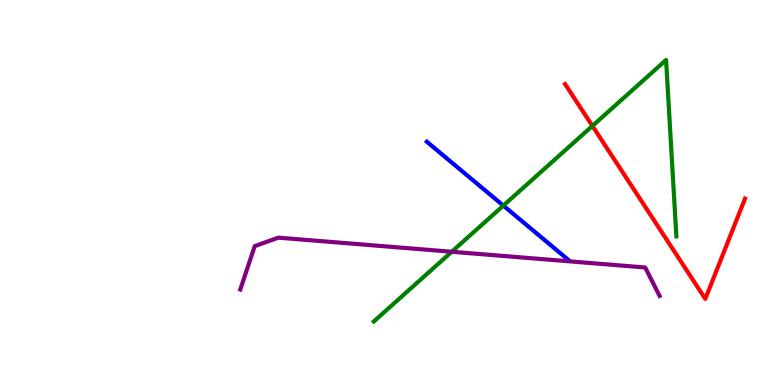[{'lines': ['blue', 'red'], 'intersections': []}, {'lines': ['green', 'red'], 'intersections': [{'x': 7.64, 'y': 6.73}]}, {'lines': ['purple', 'red'], 'intersections': []}, {'lines': ['blue', 'green'], 'intersections': [{'x': 6.49, 'y': 4.66}]}, {'lines': ['blue', 'purple'], 'intersections': []}, {'lines': ['green', 'purple'], 'intersections': [{'x': 5.83, 'y': 3.46}]}]